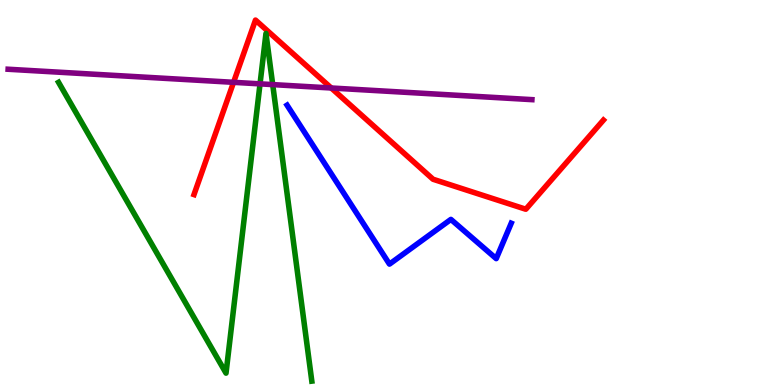[{'lines': ['blue', 'red'], 'intersections': []}, {'lines': ['green', 'red'], 'intersections': []}, {'lines': ['purple', 'red'], 'intersections': [{'x': 3.01, 'y': 7.86}, {'x': 4.27, 'y': 7.71}]}, {'lines': ['blue', 'green'], 'intersections': []}, {'lines': ['blue', 'purple'], 'intersections': []}, {'lines': ['green', 'purple'], 'intersections': [{'x': 3.36, 'y': 7.82}, {'x': 3.52, 'y': 7.8}]}]